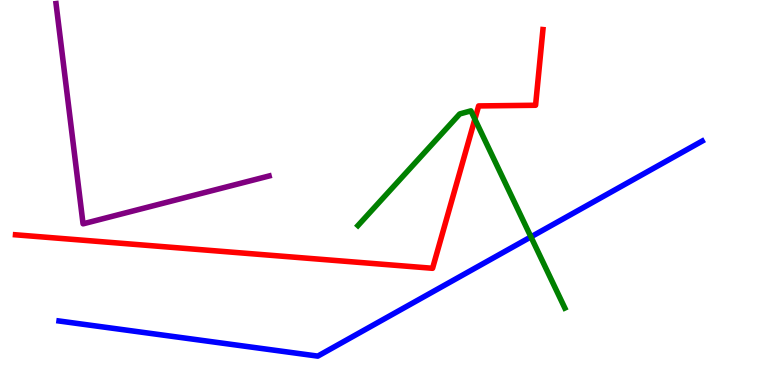[{'lines': ['blue', 'red'], 'intersections': []}, {'lines': ['green', 'red'], 'intersections': [{'x': 6.13, 'y': 6.9}]}, {'lines': ['purple', 'red'], 'intersections': []}, {'lines': ['blue', 'green'], 'intersections': [{'x': 6.85, 'y': 3.85}]}, {'lines': ['blue', 'purple'], 'intersections': []}, {'lines': ['green', 'purple'], 'intersections': []}]